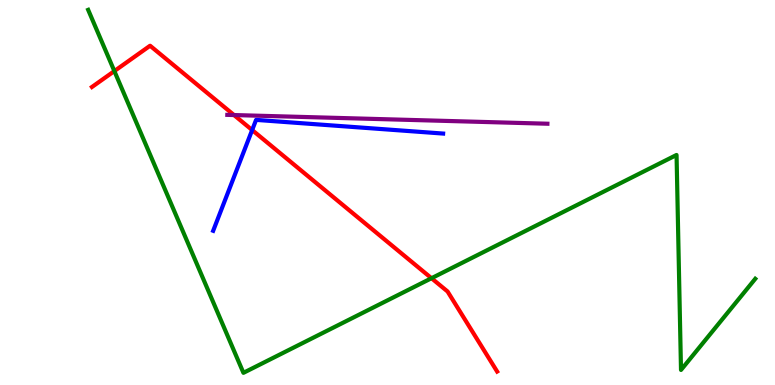[{'lines': ['blue', 'red'], 'intersections': [{'x': 3.25, 'y': 6.62}]}, {'lines': ['green', 'red'], 'intersections': [{'x': 1.48, 'y': 8.15}, {'x': 5.57, 'y': 2.77}]}, {'lines': ['purple', 'red'], 'intersections': [{'x': 3.02, 'y': 7.01}]}, {'lines': ['blue', 'green'], 'intersections': []}, {'lines': ['blue', 'purple'], 'intersections': []}, {'lines': ['green', 'purple'], 'intersections': []}]